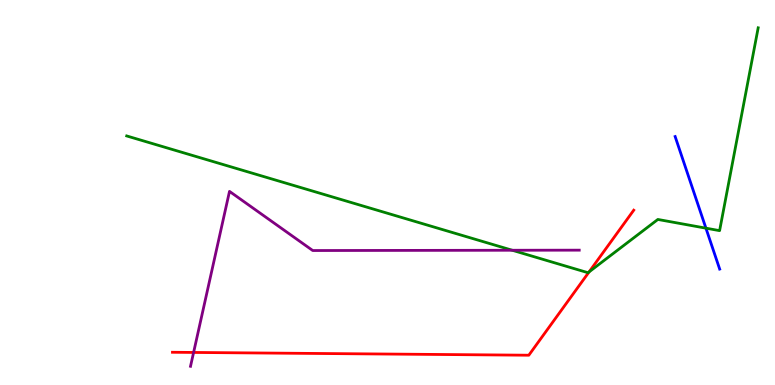[{'lines': ['blue', 'red'], 'intersections': []}, {'lines': ['green', 'red'], 'intersections': [{'x': 7.6, 'y': 2.94}]}, {'lines': ['purple', 'red'], 'intersections': [{'x': 2.5, 'y': 0.846}]}, {'lines': ['blue', 'green'], 'intersections': [{'x': 9.11, 'y': 4.07}]}, {'lines': ['blue', 'purple'], 'intersections': []}, {'lines': ['green', 'purple'], 'intersections': [{'x': 6.61, 'y': 3.5}]}]